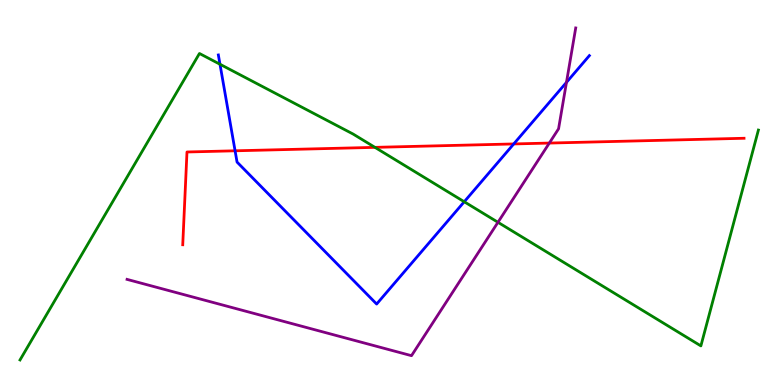[{'lines': ['blue', 'red'], 'intersections': [{'x': 3.03, 'y': 6.08}, {'x': 6.63, 'y': 6.26}]}, {'lines': ['green', 'red'], 'intersections': [{'x': 4.84, 'y': 6.17}]}, {'lines': ['purple', 'red'], 'intersections': [{'x': 7.09, 'y': 6.28}]}, {'lines': ['blue', 'green'], 'intersections': [{'x': 2.84, 'y': 8.33}, {'x': 5.99, 'y': 4.76}]}, {'lines': ['blue', 'purple'], 'intersections': [{'x': 7.31, 'y': 7.86}]}, {'lines': ['green', 'purple'], 'intersections': [{'x': 6.43, 'y': 4.23}]}]